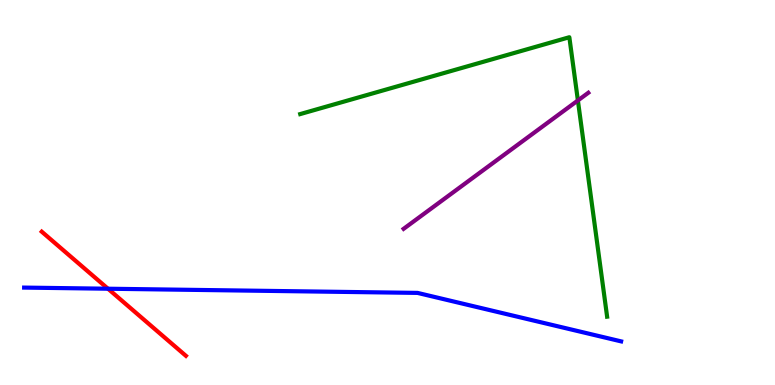[{'lines': ['blue', 'red'], 'intersections': [{'x': 1.39, 'y': 2.5}]}, {'lines': ['green', 'red'], 'intersections': []}, {'lines': ['purple', 'red'], 'intersections': []}, {'lines': ['blue', 'green'], 'intersections': []}, {'lines': ['blue', 'purple'], 'intersections': []}, {'lines': ['green', 'purple'], 'intersections': [{'x': 7.46, 'y': 7.39}]}]